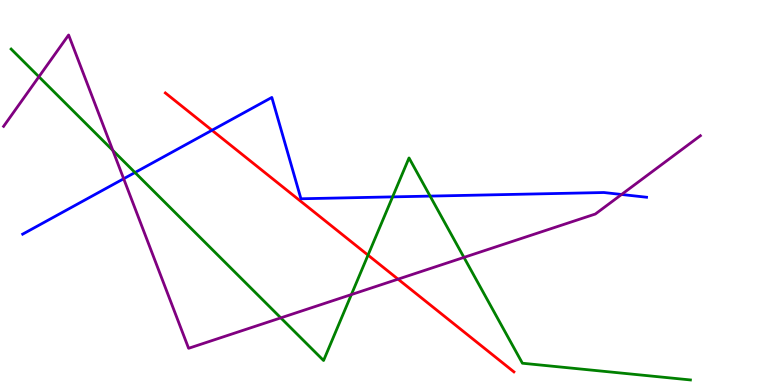[{'lines': ['blue', 'red'], 'intersections': [{'x': 2.74, 'y': 6.62}]}, {'lines': ['green', 'red'], 'intersections': [{'x': 4.75, 'y': 3.37}]}, {'lines': ['purple', 'red'], 'intersections': [{'x': 5.14, 'y': 2.75}]}, {'lines': ['blue', 'green'], 'intersections': [{'x': 1.74, 'y': 5.52}, {'x': 5.07, 'y': 4.89}, {'x': 5.55, 'y': 4.91}]}, {'lines': ['blue', 'purple'], 'intersections': [{'x': 1.6, 'y': 5.36}, {'x': 8.02, 'y': 4.95}]}, {'lines': ['green', 'purple'], 'intersections': [{'x': 0.502, 'y': 8.01}, {'x': 1.46, 'y': 6.09}, {'x': 3.62, 'y': 1.74}, {'x': 4.53, 'y': 2.35}, {'x': 5.99, 'y': 3.31}]}]